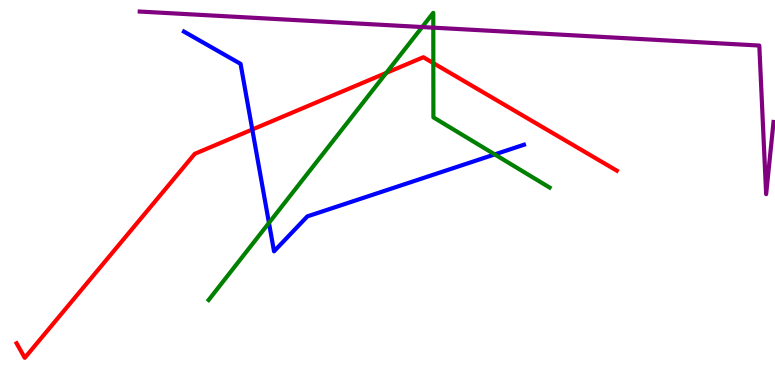[{'lines': ['blue', 'red'], 'intersections': [{'x': 3.26, 'y': 6.64}]}, {'lines': ['green', 'red'], 'intersections': [{'x': 4.98, 'y': 8.11}, {'x': 5.59, 'y': 8.36}]}, {'lines': ['purple', 'red'], 'intersections': []}, {'lines': ['blue', 'green'], 'intersections': [{'x': 3.47, 'y': 4.21}, {'x': 6.38, 'y': 5.99}]}, {'lines': ['blue', 'purple'], 'intersections': []}, {'lines': ['green', 'purple'], 'intersections': [{'x': 5.45, 'y': 9.3}, {'x': 5.59, 'y': 9.28}]}]